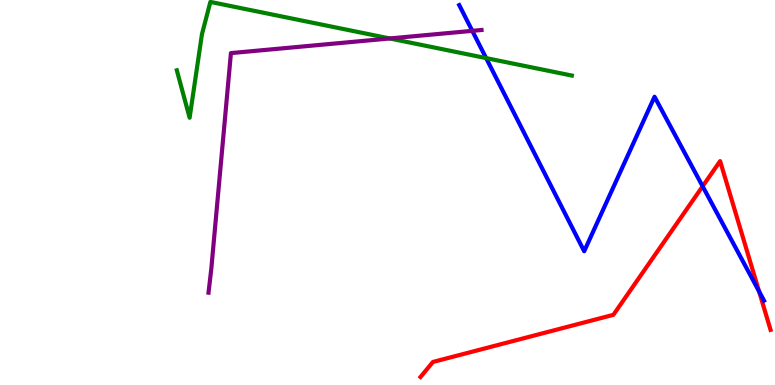[{'lines': ['blue', 'red'], 'intersections': [{'x': 9.07, 'y': 5.16}, {'x': 9.79, 'y': 2.43}]}, {'lines': ['green', 'red'], 'intersections': []}, {'lines': ['purple', 'red'], 'intersections': []}, {'lines': ['blue', 'green'], 'intersections': [{'x': 6.27, 'y': 8.49}]}, {'lines': ['blue', 'purple'], 'intersections': [{'x': 6.09, 'y': 9.2}]}, {'lines': ['green', 'purple'], 'intersections': [{'x': 5.03, 'y': 9.0}]}]